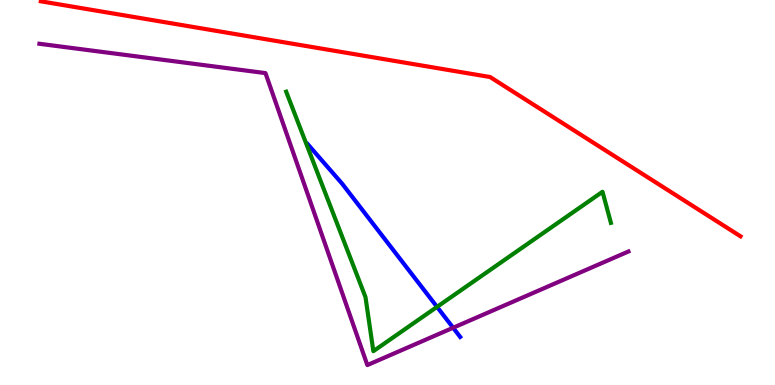[{'lines': ['blue', 'red'], 'intersections': []}, {'lines': ['green', 'red'], 'intersections': []}, {'lines': ['purple', 'red'], 'intersections': []}, {'lines': ['blue', 'green'], 'intersections': [{'x': 5.64, 'y': 2.03}]}, {'lines': ['blue', 'purple'], 'intersections': [{'x': 5.85, 'y': 1.49}]}, {'lines': ['green', 'purple'], 'intersections': []}]